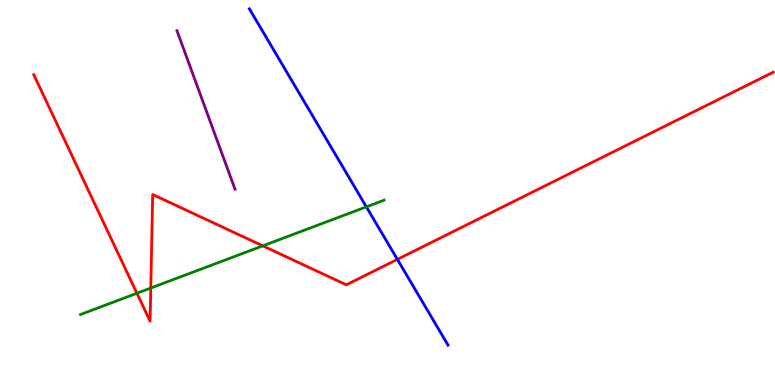[{'lines': ['blue', 'red'], 'intersections': [{'x': 5.13, 'y': 3.26}]}, {'lines': ['green', 'red'], 'intersections': [{'x': 1.77, 'y': 2.38}, {'x': 1.95, 'y': 2.52}, {'x': 3.39, 'y': 3.61}]}, {'lines': ['purple', 'red'], 'intersections': []}, {'lines': ['blue', 'green'], 'intersections': [{'x': 4.73, 'y': 4.63}]}, {'lines': ['blue', 'purple'], 'intersections': []}, {'lines': ['green', 'purple'], 'intersections': []}]